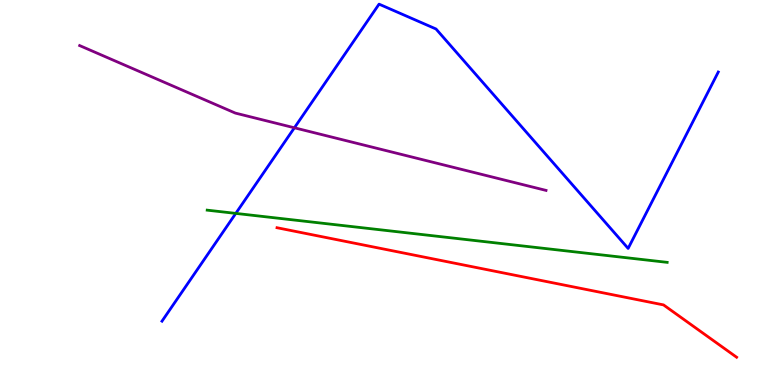[{'lines': ['blue', 'red'], 'intersections': []}, {'lines': ['green', 'red'], 'intersections': []}, {'lines': ['purple', 'red'], 'intersections': []}, {'lines': ['blue', 'green'], 'intersections': [{'x': 3.04, 'y': 4.46}]}, {'lines': ['blue', 'purple'], 'intersections': [{'x': 3.8, 'y': 6.68}]}, {'lines': ['green', 'purple'], 'intersections': []}]